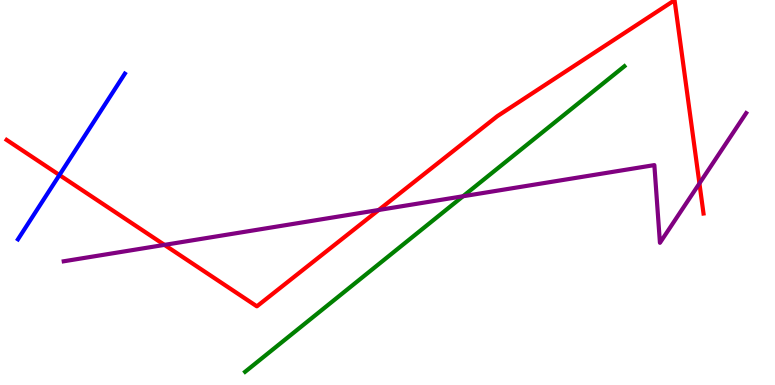[{'lines': ['blue', 'red'], 'intersections': [{'x': 0.767, 'y': 5.45}]}, {'lines': ['green', 'red'], 'intersections': []}, {'lines': ['purple', 'red'], 'intersections': [{'x': 2.12, 'y': 3.64}, {'x': 4.89, 'y': 4.55}, {'x': 9.02, 'y': 5.24}]}, {'lines': ['blue', 'green'], 'intersections': []}, {'lines': ['blue', 'purple'], 'intersections': []}, {'lines': ['green', 'purple'], 'intersections': [{'x': 5.97, 'y': 4.9}]}]